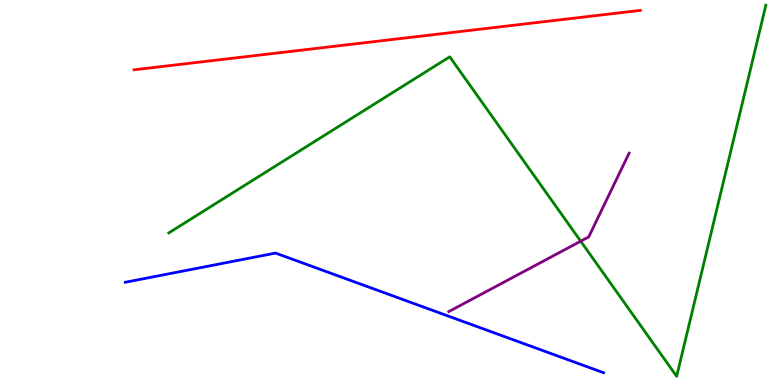[{'lines': ['blue', 'red'], 'intersections': []}, {'lines': ['green', 'red'], 'intersections': []}, {'lines': ['purple', 'red'], 'intersections': []}, {'lines': ['blue', 'green'], 'intersections': []}, {'lines': ['blue', 'purple'], 'intersections': []}, {'lines': ['green', 'purple'], 'intersections': [{'x': 7.49, 'y': 3.74}]}]